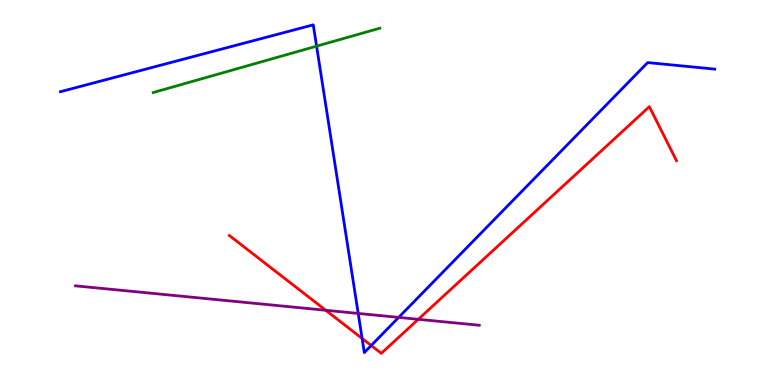[{'lines': ['blue', 'red'], 'intersections': [{'x': 4.67, 'y': 1.21}, {'x': 4.79, 'y': 1.03}]}, {'lines': ['green', 'red'], 'intersections': []}, {'lines': ['purple', 'red'], 'intersections': [{'x': 4.2, 'y': 1.94}, {'x': 5.4, 'y': 1.71}]}, {'lines': ['blue', 'green'], 'intersections': [{'x': 4.08, 'y': 8.8}]}, {'lines': ['blue', 'purple'], 'intersections': [{'x': 4.62, 'y': 1.86}, {'x': 5.14, 'y': 1.76}]}, {'lines': ['green', 'purple'], 'intersections': []}]